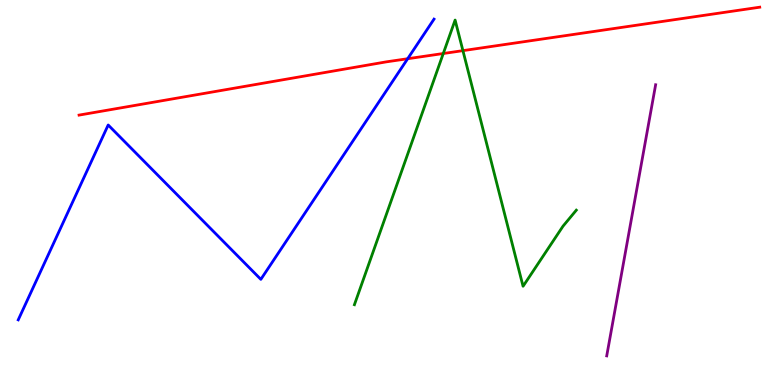[{'lines': ['blue', 'red'], 'intersections': [{'x': 5.26, 'y': 8.47}]}, {'lines': ['green', 'red'], 'intersections': [{'x': 5.72, 'y': 8.61}, {'x': 5.97, 'y': 8.68}]}, {'lines': ['purple', 'red'], 'intersections': []}, {'lines': ['blue', 'green'], 'intersections': []}, {'lines': ['blue', 'purple'], 'intersections': []}, {'lines': ['green', 'purple'], 'intersections': []}]